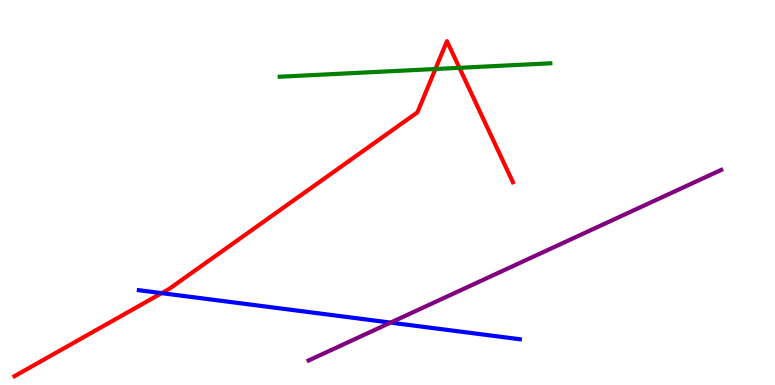[{'lines': ['blue', 'red'], 'intersections': [{'x': 2.09, 'y': 2.39}]}, {'lines': ['green', 'red'], 'intersections': [{'x': 5.62, 'y': 8.21}, {'x': 5.93, 'y': 8.24}]}, {'lines': ['purple', 'red'], 'intersections': []}, {'lines': ['blue', 'green'], 'intersections': []}, {'lines': ['blue', 'purple'], 'intersections': [{'x': 5.04, 'y': 1.62}]}, {'lines': ['green', 'purple'], 'intersections': []}]